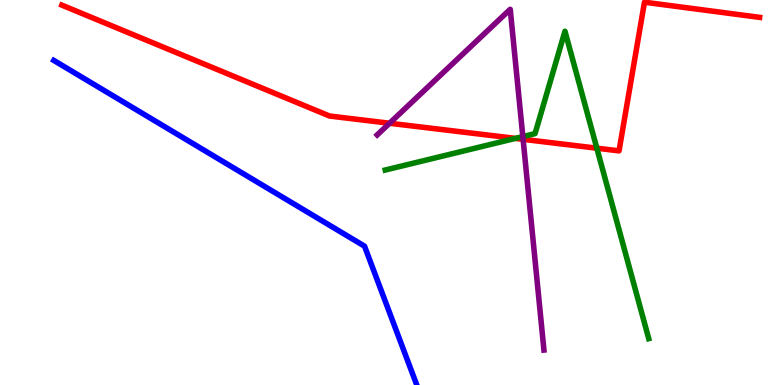[{'lines': ['blue', 'red'], 'intersections': []}, {'lines': ['green', 'red'], 'intersections': [{'x': 6.65, 'y': 6.41}, {'x': 7.7, 'y': 6.15}]}, {'lines': ['purple', 'red'], 'intersections': [{'x': 5.03, 'y': 6.8}, {'x': 6.75, 'y': 6.38}]}, {'lines': ['blue', 'green'], 'intersections': []}, {'lines': ['blue', 'purple'], 'intersections': []}, {'lines': ['green', 'purple'], 'intersections': [{'x': 6.75, 'y': 6.45}]}]